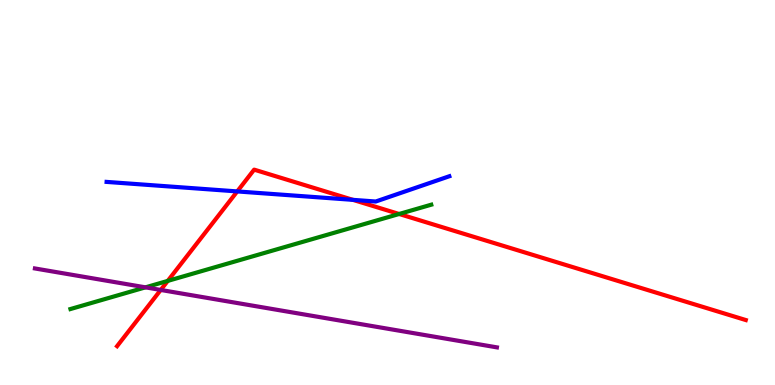[{'lines': ['blue', 'red'], 'intersections': [{'x': 3.06, 'y': 5.03}, {'x': 4.55, 'y': 4.81}]}, {'lines': ['green', 'red'], 'intersections': [{'x': 2.16, 'y': 2.7}, {'x': 5.15, 'y': 4.44}]}, {'lines': ['purple', 'red'], 'intersections': [{'x': 2.07, 'y': 2.47}]}, {'lines': ['blue', 'green'], 'intersections': []}, {'lines': ['blue', 'purple'], 'intersections': []}, {'lines': ['green', 'purple'], 'intersections': [{'x': 1.88, 'y': 2.54}]}]